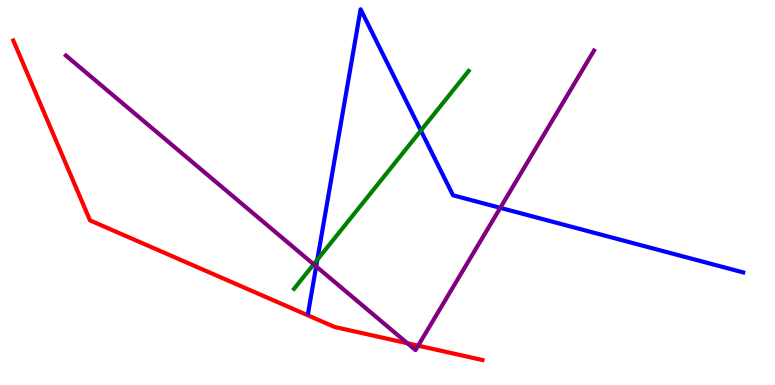[{'lines': ['blue', 'red'], 'intersections': []}, {'lines': ['green', 'red'], 'intersections': []}, {'lines': ['purple', 'red'], 'intersections': [{'x': 5.26, 'y': 1.08}, {'x': 5.4, 'y': 1.02}]}, {'lines': ['blue', 'green'], 'intersections': [{'x': 4.09, 'y': 3.25}, {'x': 5.43, 'y': 6.61}]}, {'lines': ['blue', 'purple'], 'intersections': [{'x': 4.08, 'y': 3.08}, {'x': 6.46, 'y': 4.6}]}, {'lines': ['green', 'purple'], 'intersections': [{'x': 4.05, 'y': 3.14}]}]